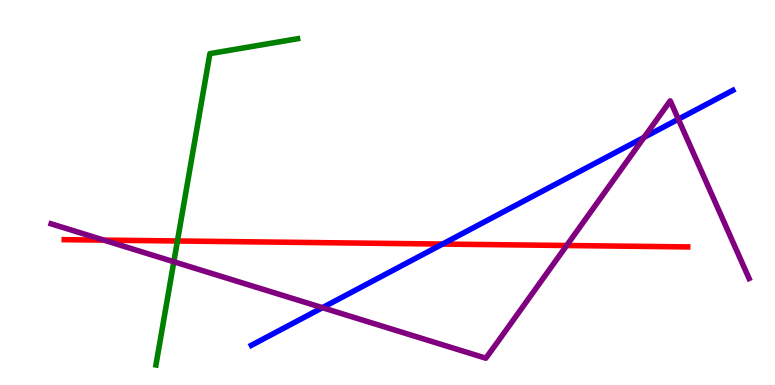[{'lines': ['blue', 'red'], 'intersections': [{'x': 5.71, 'y': 3.66}]}, {'lines': ['green', 'red'], 'intersections': [{'x': 2.29, 'y': 3.74}]}, {'lines': ['purple', 'red'], 'intersections': [{'x': 1.34, 'y': 3.76}, {'x': 7.31, 'y': 3.62}]}, {'lines': ['blue', 'green'], 'intersections': []}, {'lines': ['blue', 'purple'], 'intersections': [{'x': 4.16, 'y': 2.01}, {'x': 8.31, 'y': 6.43}, {'x': 8.75, 'y': 6.9}]}, {'lines': ['green', 'purple'], 'intersections': [{'x': 2.24, 'y': 3.2}]}]